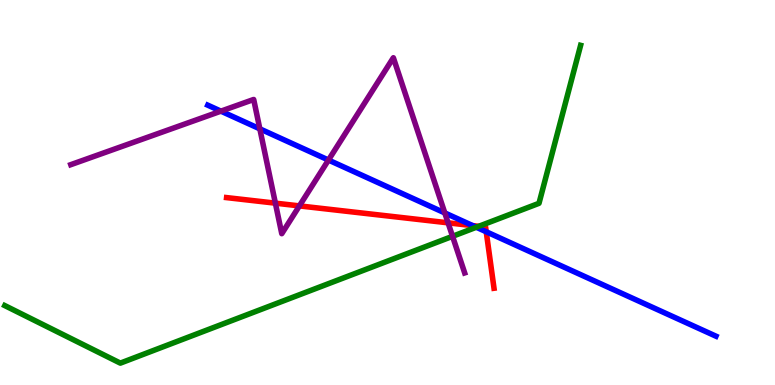[{'lines': ['blue', 'red'], 'intersections': [{'x': 6.1, 'y': 4.14}, {'x': 6.27, 'y': 3.98}]}, {'lines': ['green', 'red'], 'intersections': [{'x': 6.18, 'y': 4.12}]}, {'lines': ['purple', 'red'], 'intersections': [{'x': 3.55, 'y': 4.72}, {'x': 3.86, 'y': 4.65}, {'x': 5.78, 'y': 4.21}]}, {'lines': ['blue', 'green'], 'intersections': [{'x': 6.15, 'y': 4.1}]}, {'lines': ['blue', 'purple'], 'intersections': [{'x': 2.85, 'y': 7.11}, {'x': 3.35, 'y': 6.65}, {'x': 4.24, 'y': 5.84}, {'x': 5.74, 'y': 4.47}]}, {'lines': ['green', 'purple'], 'intersections': [{'x': 5.84, 'y': 3.86}]}]